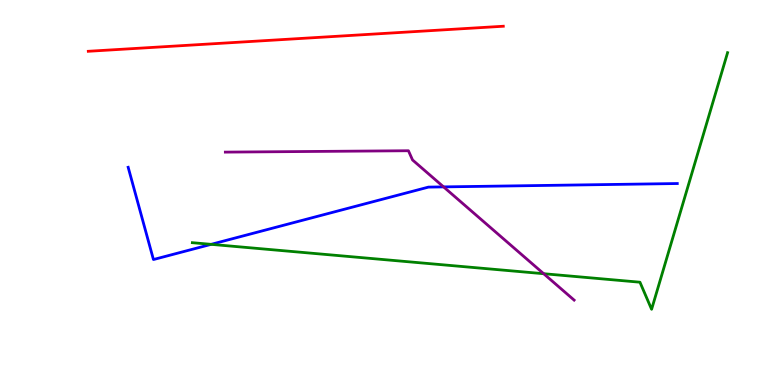[{'lines': ['blue', 'red'], 'intersections': []}, {'lines': ['green', 'red'], 'intersections': []}, {'lines': ['purple', 'red'], 'intersections': []}, {'lines': ['blue', 'green'], 'intersections': [{'x': 2.72, 'y': 3.65}]}, {'lines': ['blue', 'purple'], 'intersections': [{'x': 5.72, 'y': 5.15}]}, {'lines': ['green', 'purple'], 'intersections': [{'x': 7.02, 'y': 2.89}]}]